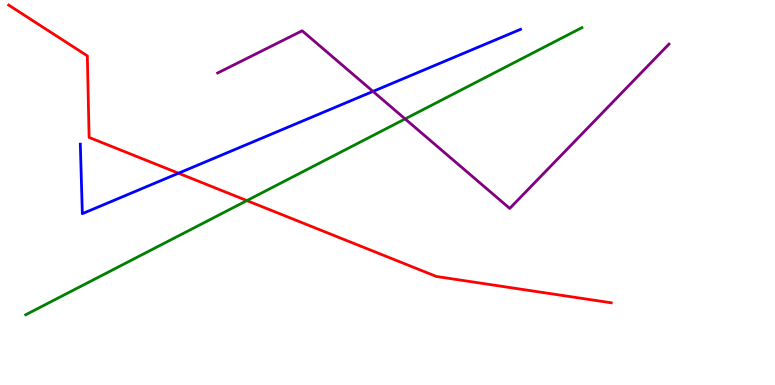[{'lines': ['blue', 'red'], 'intersections': [{'x': 2.3, 'y': 5.5}]}, {'lines': ['green', 'red'], 'intersections': [{'x': 3.19, 'y': 4.79}]}, {'lines': ['purple', 'red'], 'intersections': []}, {'lines': ['blue', 'green'], 'intersections': []}, {'lines': ['blue', 'purple'], 'intersections': [{'x': 4.81, 'y': 7.63}]}, {'lines': ['green', 'purple'], 'intersections': [{'x': 5.23, 'y': 6.91}]}]